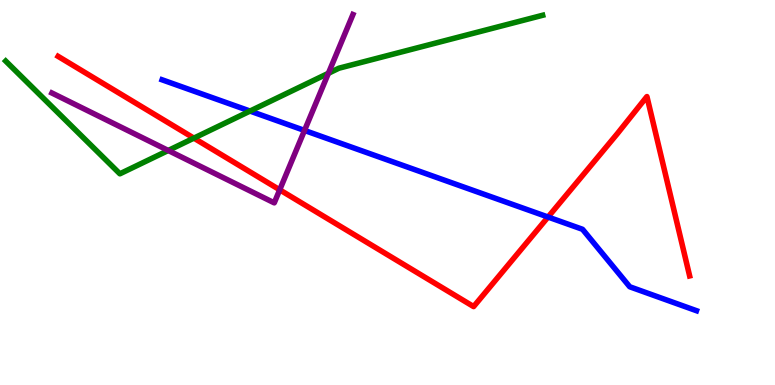[{'lines': ['blue', 'red'], 'intersections': [{'x': 7.07, 'y': 4.36}]}, {'lines': ['green', 'red'], 'intersections': [{'x': 2.5, 'y': 6.41}]}, {'lines': ['purple', 'red'], 'intersections': [{'x': 3.61, 'y': 5.07}]}, {'lines': ['blue', 'green'], 'intersections': [{'x': 3.23, 'y': 7.12}]}, {'lines': ['blue', 'purple'], 'intersections': [{'x': 3.93, 'y': 6.61}]}, {'lines': ['green', 'purple'], 'intersections': [{'x': 2.17, 'y': 6.09}, {'x': 4.24, 'y': 8.1}]}]